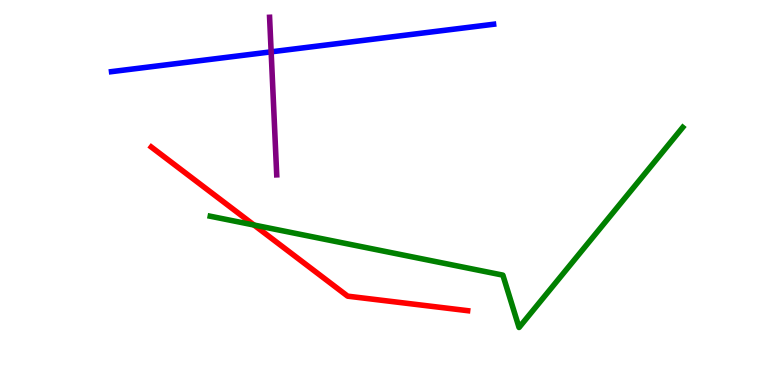[{'lines': ['blue', 'red'], 'intersections': []}, {'lines': ['green', 'red'], 'intersections': [{'x': 3.28, 'y': 4.16}]}, {'lines': ['purple', 'red'], 'intersections': []}, {'lines': ['blue', 'green'], 'intersections': []}, {'lines': ['blue', 'purple'], 'intersections': [{'x': 3.5, 'y': 8.65}]}, {'lines': ['green', 'purple'], 'intersections': []}]